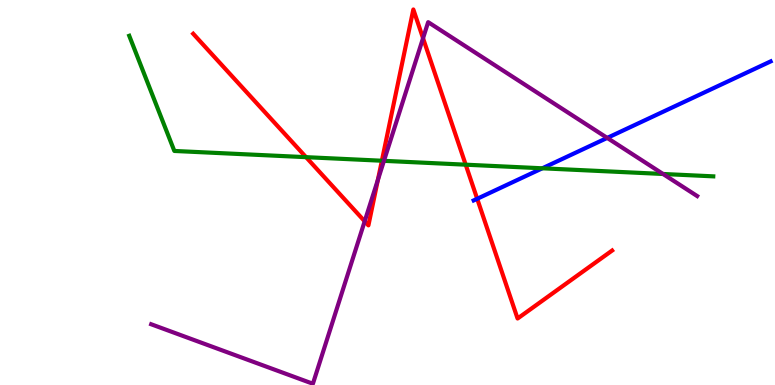[{'lines': ['blue', 'red'], 'intersections': [{'x': 6.16, 'y': 4.84}]}, {'lines': ['green', 'red'], 'intersections': [{'x': 3.95, 'y': 5.92}, {'x': 4.93, 'y': 5.83}, {'x': 6.01, 'y': 5.72}]}, {'lines': ['purple', 'red'], 'intersections': [{'x': 4.71, 'y': 4.25}, {'x': 4.88, 'y': 5.33}, {'x': 5.46, 'y': 9.01}]}, {'lines': ['blue', 'green'], 'intersections': [{'x': 7.0, 'y': 5.63}]}, {'lines': ['blue', 'purple'], 'intersections': [{'x': 7.84, 'y': 6.42}]}, {'lines': ['green', 'purple'], 'intersections': [{'x': 4.95, 'y': 5.82}, {'x': 8.56, 'y': 5.48}]}]